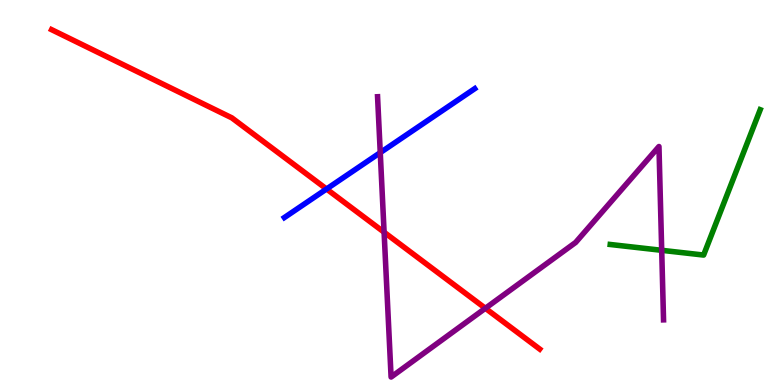[{'lines': ['blue', 'red'], 'intersections': [{'x': 4.21, 'y': 5.09}]}, {'lines': ['green', 'red'], 'intersections': []}, {'lines': ['purple', 'red'], 'intersections': [{'x': 4.96, 'y': 3.97}, {'x': 6.26, 'y': 1.99}]}, {'lines': ['blue', 'green'], 'intersections': []}, {'lines': ['blue', 'purple'], 'intersections': [{'x': 4.91, 'y': 6.04}]}, {'lines': ['green', 'purple'], 'intersections': [{'x': 8.54, 'y': 3.5}]}]